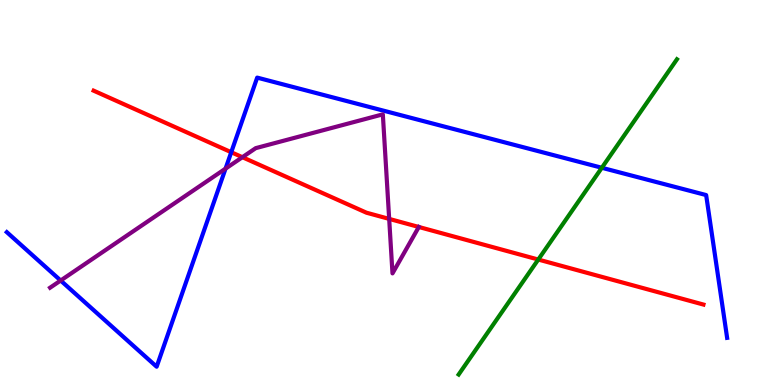[{'lines': ['blue', 'red'], 'intersections': [{'x': 2.98, 'y': 6.05}]}, {'lines': ['green', 'red'], 'intersections': [{'x': 6.95, 'y': 3.26}]}, {'lines': ['purple', 'red'], 'intersections': [{'x': 3.13, 'y': 5.92}, {'x': 5.02, 'y': 4.31}, {'x': 5.4, 'y': 4.1}]}, {'lines': ['blue', 'green'], 'intersections': [{'x': 7.77, 'y': 5.64}]}, {'lines': ['blue', 'purple'], 'intersections': [{'x': 0.783, 'y': 2.71}, {'x': 2.91, 'y': 5.62}]}, {'lines': ['green', 'purple'], 'intersections': []}]